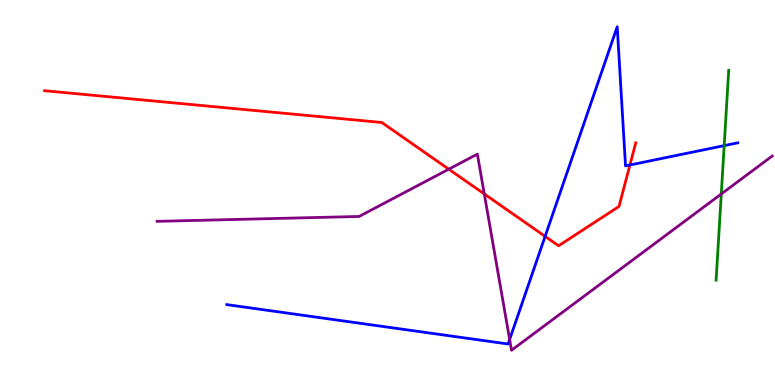[{'lines': ['blue', 'red'], 'intersections': [{'x': 7.03, 'y': 3.86}, {'x': 8.13, 'y': 5.71}]}, {'lines': ['green', 'red'], 'intersections': []}, {'lines': ['purple', 'red'], 'intersections': [{'x': 5.79, 'y': 5.61}, {'x': 6.25, 'y': 4.96}]}, {'lines': ['blue', 'green'], 'intersections': [{'x': 9.34, 'y': 6.22}]}, {'lines': ['blue', 'purple'], 'intersections': [{'x': 6.58, 'y': 1.18}]}, {'lines': ['green', 'purple'], 'intersections': [{'x': 9.31, 'y': 4.96}]}]